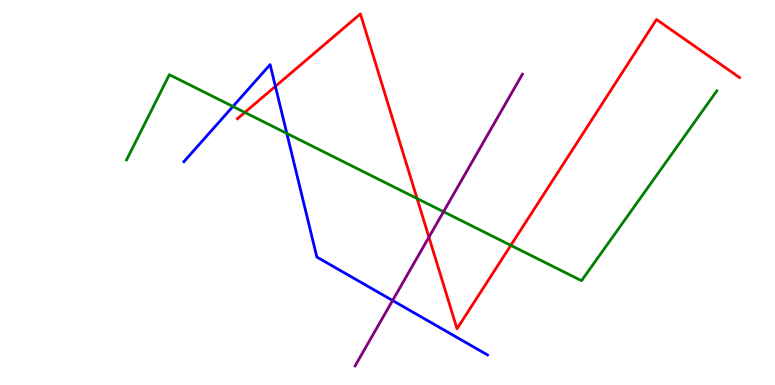[{'lines': ['blue', 'red'], 'intersections': [{'x': 3.55, 'y': 7.76}]}, {'lines': ['green', 'red'], 'intersections': [{'x': 3.16, 'y': 7.08}, {'x': 5.38, 'y': 4.84}, {'x': 6.59, 'y': 3.63}]}, {'lines': ['purple', 'red'], 'intersections': [{'x': 5.53, 'y': 3.84}]}, {'lines': ['blue', 'green'], 'intersections': [{'x': 3.01, 'y': 7.23}, {'x': 3.7, 'y': 6.54}]}, {'lines': ['blue', 'purple'], 'intersections': [{'x': 5.07, 'y': 2.2}]}, {'lines': ['green', 'purple'], 'intersections': [{'x': 5.72, 'y': 4.5}]}]